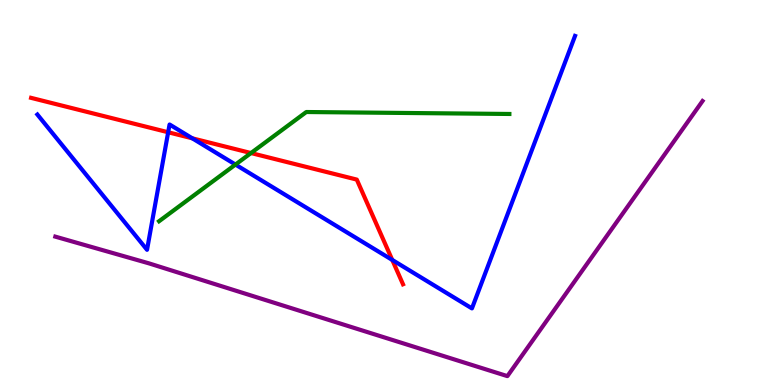[{'lines': ['blue', 'red'], 'intersections': [{'x': 2.17, 'y': 6.56}, {'x': 2.48, 'y': 6.41}, {'x': 5.06, 'y': 3.25}]}, {'lines': ['green', 'red'], 'intersections': [{'x': 3.24, 'y': 6.02}]}, {'lines': ['purple', 'red'], 'intersections': []}, {'lines': ['blue', 'green'], 'intersections': [{'x': 3.04, 'y': 5.73}]}, {'lines': ['blue', 'purple'], 'intersections': []}, {'lines': ['green', 'purple'], 'intersections': []}]